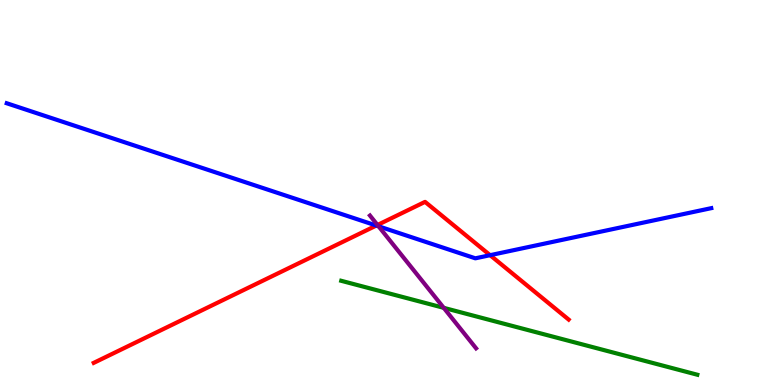[{'lines': ['blue', 'red'], 'intersections': [{'x': 4.86, 'y': 4.14}, {'x': 6.32, 'y': 3.37}]}, {'lines': ['green', 'red'], 'intersections': []}, {'lines': ['purple', 'red'], 'intersections': [{'x': 4.87, 'y': 4.16}]}, {'lines': ['blue', 'green'], 'intersections': []}, {'lines': ['blue', 'purple'], 'intersections': [{'x': 4.88, 'y': 4.12}]}, {'lines': ['green', 'purple'], 'intersections': [{'x': 5.73, 'y': 2.0}]}]